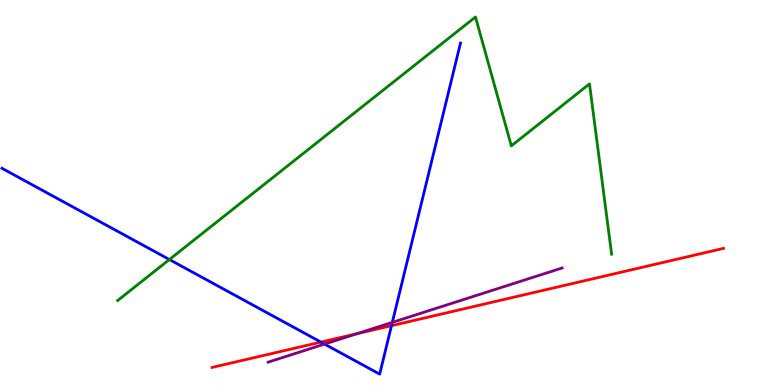[{'lines': ['blue', 'red'], 'intersections': [{'x': 4.14, 'y': 1.11}, {'x': 5.05, 'y': 1.54}]}, {'lines': ['green', 'red'], 'intersections': []}, {'lines': ['purple', 'red'], 'intersections': [{'x': 4.61, 'y': 1.33}]}, {'lines': ['blue', 'green'], 'intersections': [{'x': 2.19, 'y': 3.26}]}, {'lines': ['blue', 'purple'], 'intersections': [{'x': 4.19, 'y': 1.06}, {'x': 5.06, 'y': 1.63}]}, {'lines': ['green', 'purple'], 'intersections': []}]